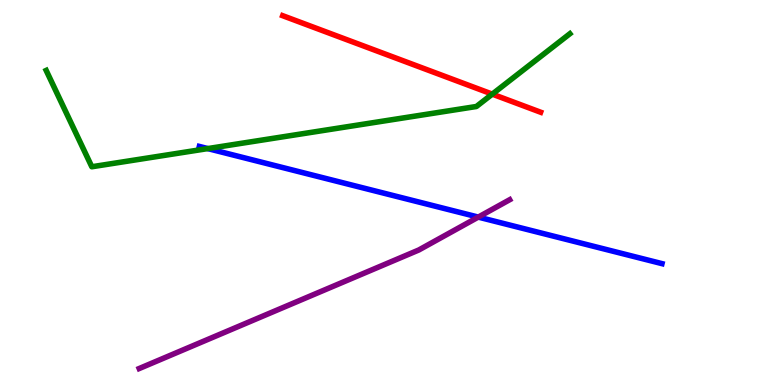[{'lines': ['blue', 'red'], 'intersections': []}, {'lines': ['green', 'red'], 'intersections': [{'x': 6.35, 'y': 7.56}]}, {'lines': ['purple', 'red'], 'intersections': []}, {'lines': ['blue', 'green'], 'intersections': [{'x': 2.68, 'y': 6.14}]}, {'lines': ['blue', 'purple'], 'intersections': [{'x': 6.17, 'y': 4.36}]}, {'lines': ['green', 'purple'], 'intersections': []}]